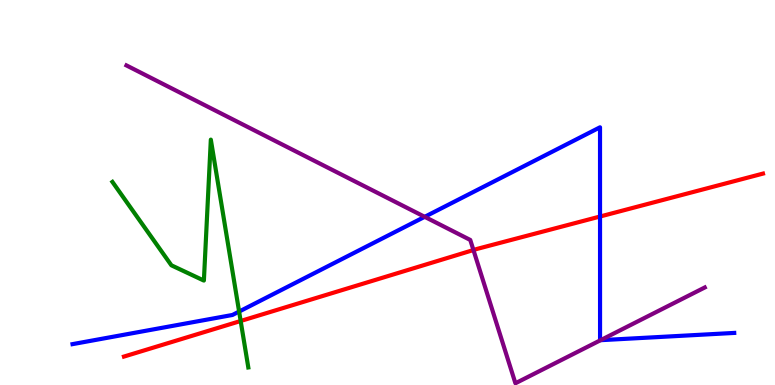[{'lines': ['blue', 'red'], 'intersections': [{'x': 7.74, 'y': 4.38}]}, {'lines': ['green', 'red'], 'intersections': [{'x': 3.11, 'y': 1.66}]}, {'lines': ['purple', 'red'], 'intersections': [{'x': 6.11, 'y': 3.51}]}, {'lines': ['blue', 'green'], 'intersections': [{'x': 3.09, 'y': 1.91}]}, {'lines': ['blue', 'purple'], 'intersections': [{'x': 5.48, 'y': 4.37}, {'x': 7.75, 'y': 1.16}]}, {'lines': ['green', 'purple'], 'intersections': []}]